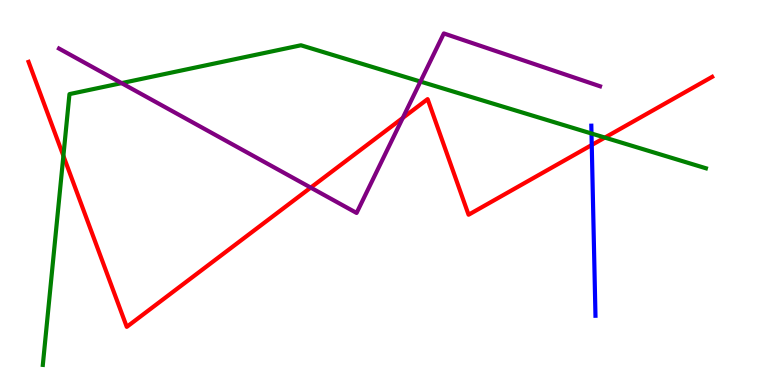[{'lines': ['blue', 'red'], 'intersections': [{'x': 7.64, 'y': 6.23}]}, {'lines': ['green', 'red'], 'intersections': [{'x': 0.818, 'y': 5.95}, {'x': 7.8, 'y': 6.43}]}, {'lines': ['purple', 'red'], 'intersections': [{'x': 4.01, 'y': 5.13}, {'x': 5.2, 'y': 6.94}]}, {'lines': ['blue', 'green'], 'intersections': [{'x': 7.63, 'y': 6.53}]}, {'lines': ['blue', 'purple'], 'intersections': []}, {'lines': ['green', 'purple'], 'intersections': [{'x': 1.57, 'y': 7.84}, {'x': 5.43, 'y': 7.88}]}]